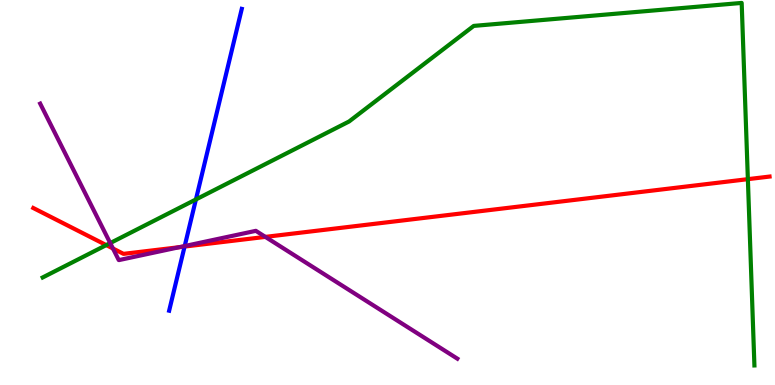[{'lines': ['blue', 'red'], 'intersections': [{'x': 2.38, 'y': 3.6}]}, {'lines': ['green', 'red'], 'intersections': [{'x': 1.37, 'y': 3.63}, {'x': 9.65, 'y': 5.35}]}, {'lines': ['purple', 'red'], 'intersections': [{'x': 1.46, 'y': 3.55}, {'x': 2.31, 'y': 3.58}, {'x': 3.42, 'y': 3.85}]}, {'lines': ['blue', 'green'], 'intersections': [{'x': 2.53, 'y': 4.82}]}, {'lines': ['blue', 'purple'], 'intersections': [{'x': 2.38, 'y': 3.61}]}, {'lines': ['green', 'purple'], 'intersections': [{'x': 1.42, 'y': 3.69}]}]